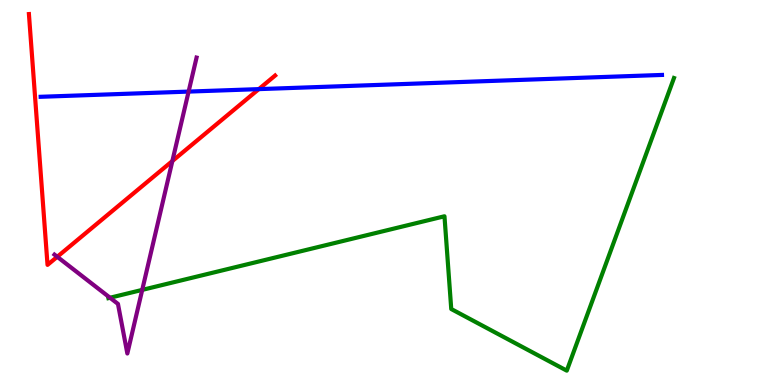[{'lines': ['blue', 'red'], 'intersections': [{'x': 3.34, 'y': 7.69}]}, {'lines': ['green', 'red'], 'intersections': []}, {'lines': ['purple', 'red'], 'intersections': [{'x': 0.739, 'y': 3.33}, {'x': 2.22, 'y': 5.82}]}, {'lines': ['blue', 'green'], 'intersections': []}, {'lines': ['blue', 'purple'], 'intersections': [{'x': 2.43, 'y': 7.62}]}, {'lines': ['green', 'purple'], 'intersections': [{'x': 1.42, 'y': 2.27}, {'x': 1.84, 'y': 2.47}]}]